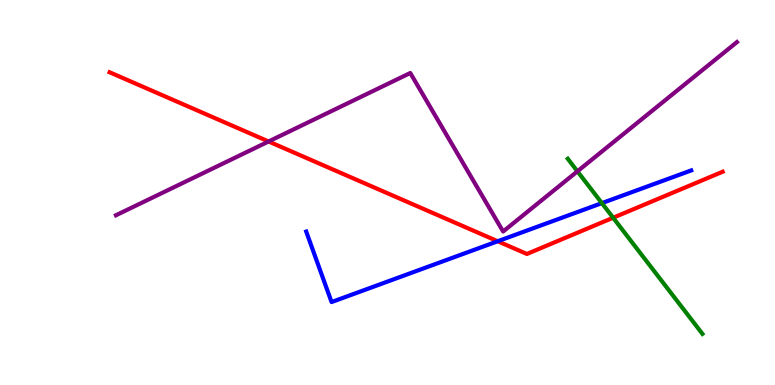[{'lines': ['blue', 'red'], 'intersections': [{'x': 6.42, 'y': 3.73}]}, {'lines': ['green', 'red'], 'intersections': [{'x': 7.91, 'y': 4.34}]}, {'lines': ['purple', 'red'], 'intersections': [{'x': 3.47, 'y': 6.33}]}, {'lines': ['blue', 'green'], 'intersections': [{'x': 7.77, 'y': 4.72}]}, {'lines': ['blue', 'purple'], 'intersections': []}, {'lines': ['green', 'purple'], 'intersections': [{'x': 7.45, 'y': 5.55}]}]